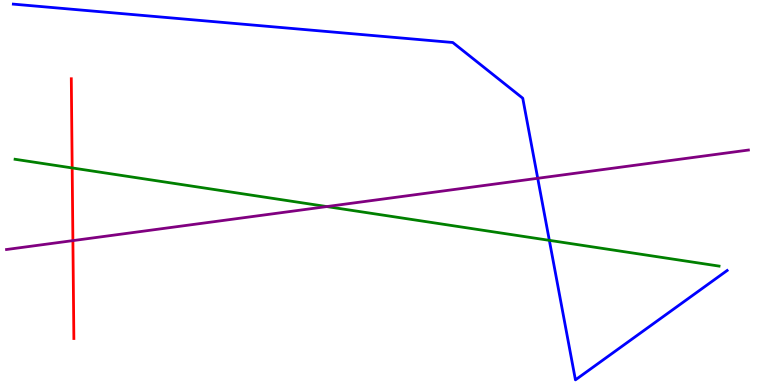[{'lines': ['blue', 'red'], 'intersections': []}, {'lines': ['green', 'red'], 'intersections': [{'x': 0.931, 'y': 5.64}]}, {'lines': ['purple', 'red'], 'intersections': [{'x': 0.941, 'y': 3.75}]}, {'lines': ['blue', 'green'], 'intersections': [{'x': 7.09, 'y': 3.76}]}, {'lines': ['blue', 'purple'], 'intersections': [{'x': 6.94, 'y': 5.37}]}, {'lines': ['green', 'purple'], 'intersections': [{'x': 4.22, 'y': 4.63}]}]